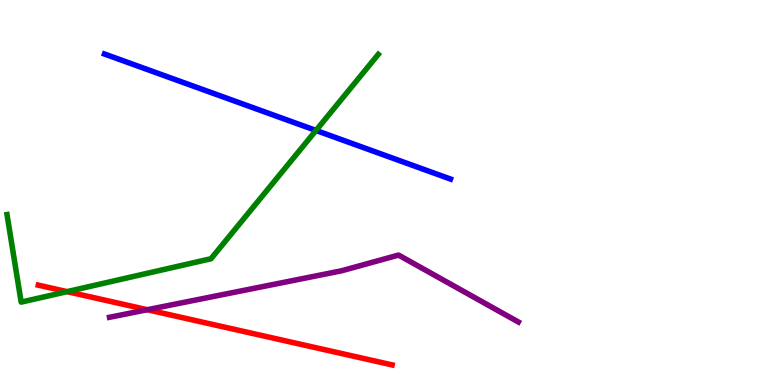[{'lines': ['blue', 'red'], 'intersections': []}, {'lines': ['green', 'red'], 'intersections': [{'x': 0.866, 'y': 2.43}]}, {'lines': ['purple', 'red'], 'intersections': [{'x': 1.9, 'y': 1.96}]}, {'lines': ['blue', 'green'], 'intersections': [{'x': 4.08, 'y': 6.61}]}, {'lines': ['blue', 'purple'], 'intersections': []}, {'lines': ['green', 'purple'], 'intersections': []}]